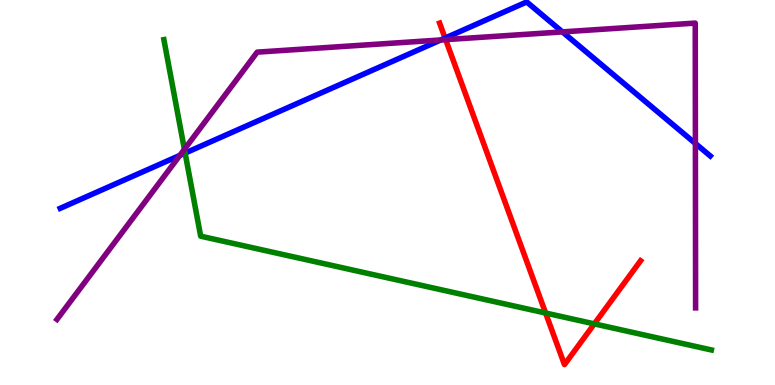[{'lines': ['blue', 'red'], 'intersections': [{'x': 5.74, 'y': 9.01}]}, {'lines': ['green', 'red'], 'intersections': [{'x': 7.04, 'y': 1.87}, {'x': 7.67, 'y': 1.59}]}, {'lines': ['purple', 'red'], 'intersections': [{'x': 5.75, 'y': 8.97}]}, {'lines': ['blue', 'green'], 'intersections': [{'x': 2.39, 'y': 6.02}]}, {'lines': ['blue', 'purple'], 'intersections': [{'x': 2.32, 'y': 5.96}, {'x': 5.69, 'y': 8.96}, {'x': 7.26, 'y': 9.17}, {'x': 8.97, 'y': 6.27}]}, {'lines': ['green', 'purple'], 'intersections': [{'x': 2.38, 'y': 6.12}]}]